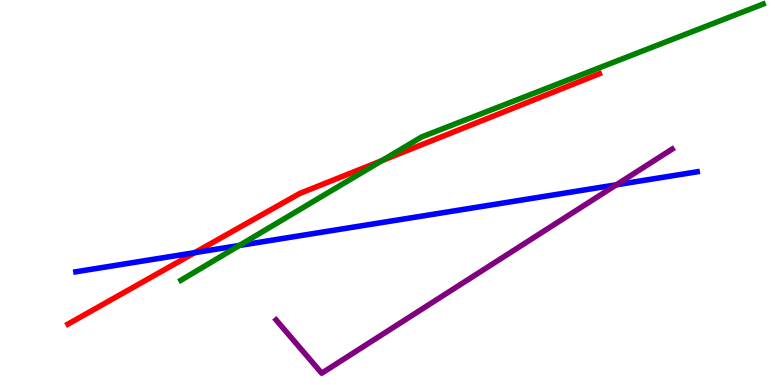[{'lines': ['blue', 'red'], 'intersections': [{'x': 2.51, 'y': 3.44}]}, {'lines': ['green', 'red'], 'intersections': [{'x': 4.93, 'y': 5.83}]}, {'lines': ['purple', 'red'], 'intersections': []}, {'lines': ['blue', 'green'], 'intersections': [{'x': 3.09, 'y': 3.62}]}, {'lines': ['blue', 'purple'], 'intersections': [{'x': 7.95, 'y': 5.2}]}, {'lines': ['green', 'purple'], 'intersections': []}]